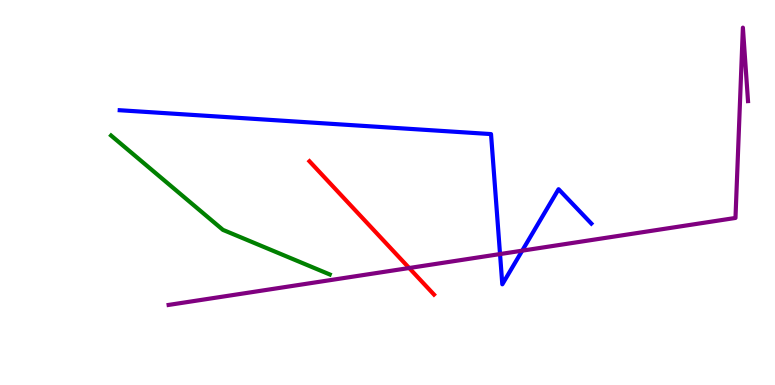[{'lines': ['blue', 'red'], 'intersections': []}, {'lines': ['green', 'red'], 'intersections': []}, {'lines': ['purple', 'red'], 'intersections': [{'x': 5.28, 'y': 3.04}]}, {'lines': ['blue', 'green'], 'intersections': []}, {'lines': ['blue', 'purple'], 'intersections': [{'x': 6.45, 'y': 3.4}, {'x': 6.74, 'y': 3.49}]}, {'lines': ['green', 'purple'], 'intersections': []}]